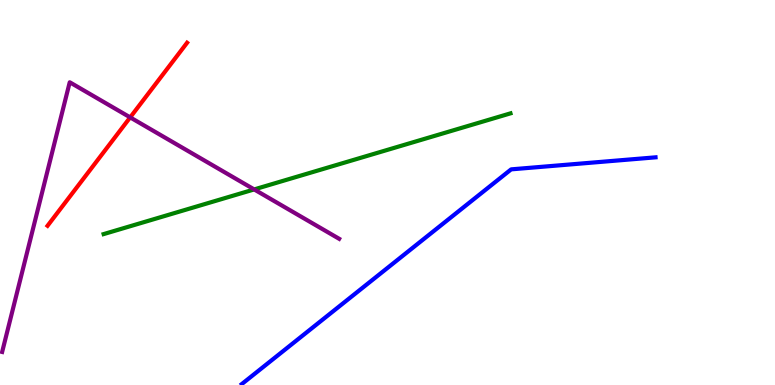[{'lines': ['blue', 'red'], 'intersections': []}, {'lines': ['green', 'red'], 'intersections': []}, {'lines': ['purple', 'red'], 'intersections': [{'x': 1.68, 'y': 6.95}]}, {'lines': ['blue', 'green'], 'intersections': []}, {'lines': ['blue', 'purple'], 'intersections': []}, {'lines': ['green', 'purple'], 'intersections': [{'x': 3.28, 'y': 5.08}]}]